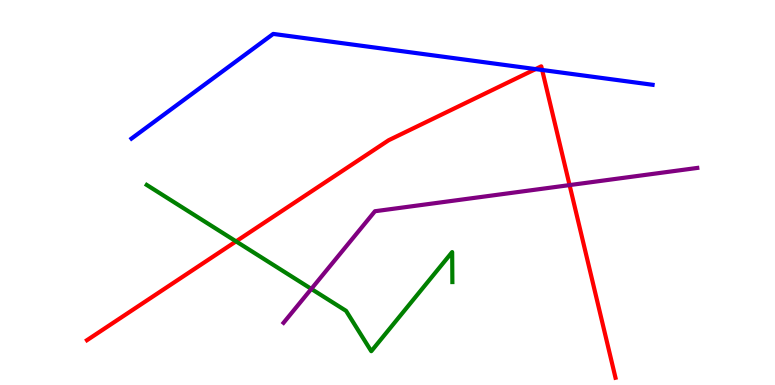[{'lines': ['blue', 'red'], 'intersections': [{'x': 6.91, 'y': 8.21}, {'x': 7.0, 'y': 8.18}]}, {'lines': ['green', 'red'], 'intersections': [{'x': 3.05, 'y': 3.73}]}, {'lines': ['purple', 'red'], 'intersections': [{'x': 7.35, 'y': 5.19}]}, {'lines': ['blue', 'green'], 'intersections': []}, {'lines': ['blue', 'purple'], 'intersections': []}, {'lines': ['green', 'purple'], 'intersections': [{'x': 4.02, 'y': 2.5}]}]